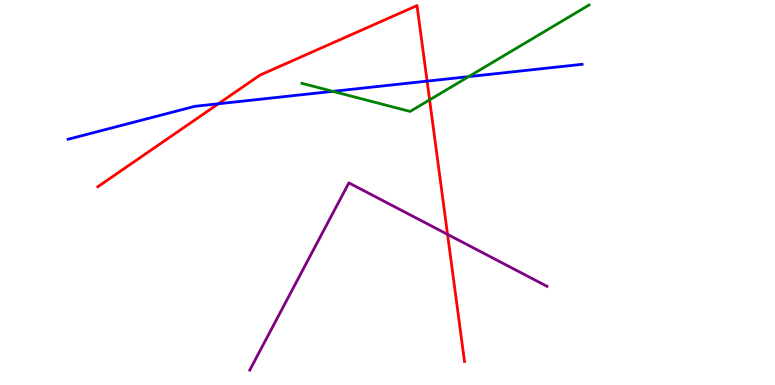[{'lines': ['blue', 'red'], 'intersections': [{'x': 2.82, 'y': 7.3}, {'x': 5.51, 'y': 7.89}]}, {'lines': ['green', 'red'], 'intersections': [{'x': 5.54, 'y': 7.41}]}, {'lines': ['purple', 'red'], 'intersections': [{'x': 5.77, 'y': 3.91}]}, {'lines': ['blue', 'green'], 'intersections': [{'x': 4.29, 'y': 7.63}, {'x': 6.05, 'y': 8.01}]}, {'lines': ['blue', 'purple'], 'intersections': []}, {'lines': ['green', 'purple'], 'intersections': []}]